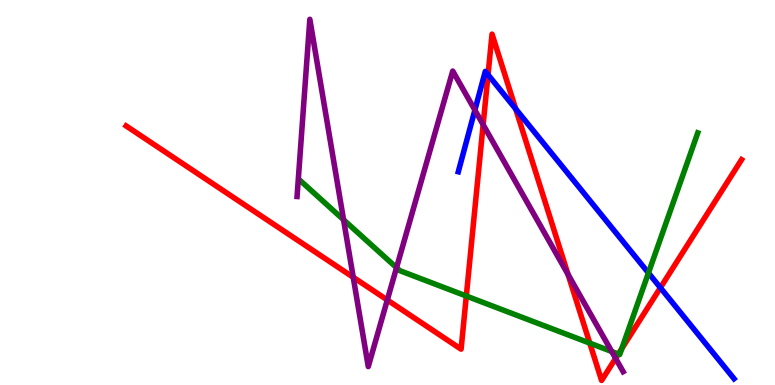[{'lines': ['blue', 'red'], 'intersections': [{'x': 6.3, 'y': 8.06}, {'x': 6.65, 'y': 7.17}, {'x': 8.52, 'y': 2.53}]}, {'lines': ['green', 'red'], 'intersections': [{'x': 6.02, 'y': 2.31}, {'x': 7.61, 'y': 1.09}, {'x': 7.98, 'y': 0.804}, {'x': 8.02, 'y': 0.947}]}, {'lines': ['purple', 'red'], 'intersections': [{'x': 4.56, 'y': 2.8}, {'x': 5.0, 'y': 2.21}, {'x': 6.23, 'y': 6.76}, {'x': 7.33, 'y': 2.87}, {'x': 7.94, 'y': 0.692}]}, {'lines': ['blue', 'green'], 'intersections': [{'x': 8.37, 'y': 2.91}]}, {'lines': ['blue', 'purple'], 'intersections': [{'x': 6.13, 'y': 7.14}]}, {'lines': ['green', 'purple'], 'intersections': [{'x': 4.43, 'y': 4.29}, {'x': 5.12, 'y': 3.05}, {'x': 7.89, 'y': 0.87}]}]